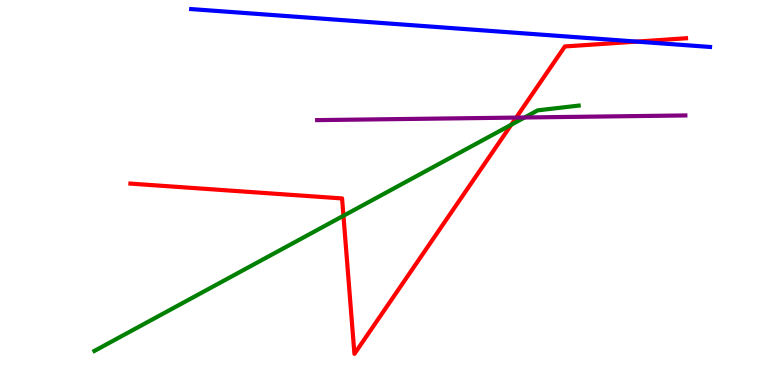[{'lines': ['blue', 'red'], 'intersections': [{'x': 8.22, 'y': 8.92}]}, {'lines': ['green', 'red'], 'intersections': [{'x': 4.43, 'y': 4.4}, {'x': 6.6, 'y': 6.76}]}, {'lines': ['purple', 'red'], 'intersections': [{'x': 6.66, 'y': 6.95}]}, {'lines': ['blue', 'green'], 'intersections': []}, {'lines': ['blue', 'purple'], 'intersections': []}, {'lines': ['green', 'purple'], 'intersections': [{'x': 6.77, 'y': 6.95}]}]